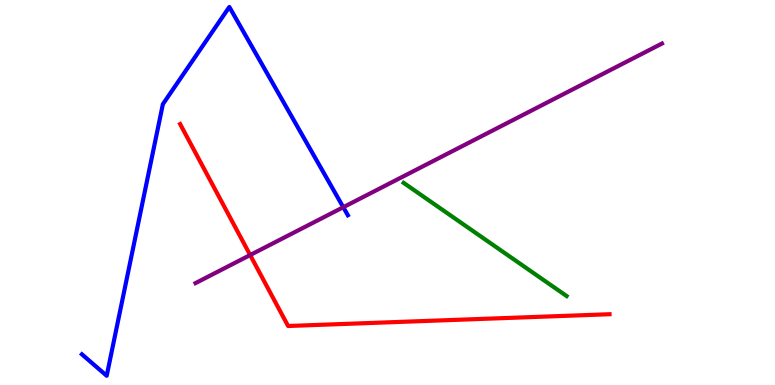[{'lines': ['blue', 'red'], 'intersections': []}, {'lines': ['green', 'red'], 'intersections': []}, {'lines': ['purple', 'red'], 'intersections': [{'x': 3.23, 'y': 3.38}]}, {'lines': ['blue', 'green'], 'intersections': []}, {'lines': ['blue', 'purple'], 'intersections': [{'x': 4.43, 'y': 4.62}]}, {'lines': ['green', 'purple'], 'intersections': []}]